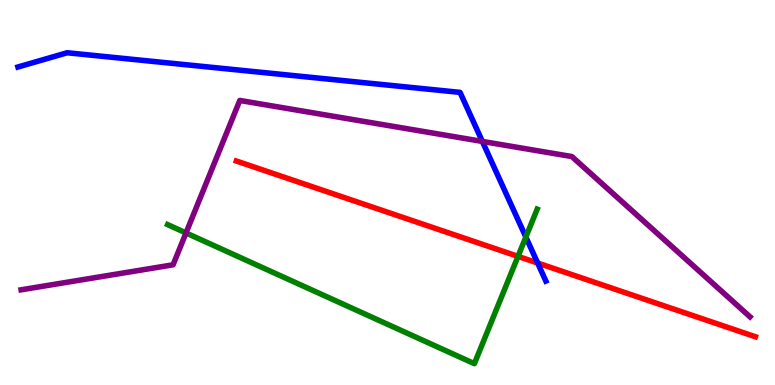[{'lines': ['blue', 'red'], 'intersections': [{'x': 6.94, 'y': 3.17}]}, {'lines': ['green', 'red'], 'intersections': [{'x': 6.68, 'y': 3.34}]}, {'lines': ['purple', 'red'], 'intersections': []}, {'lines': ['blue', 'green'], 'intersections': [{'x': 6.79, 'y': 3.84}]}, {'lines': ['blue', 'purple'], 'intersections': [{'x': 6.22, 'y': 6.33}]}, {'lines': ['green', 'purple'], 'intersections': [{'x': 2.4, 'y': 3.95}]}]